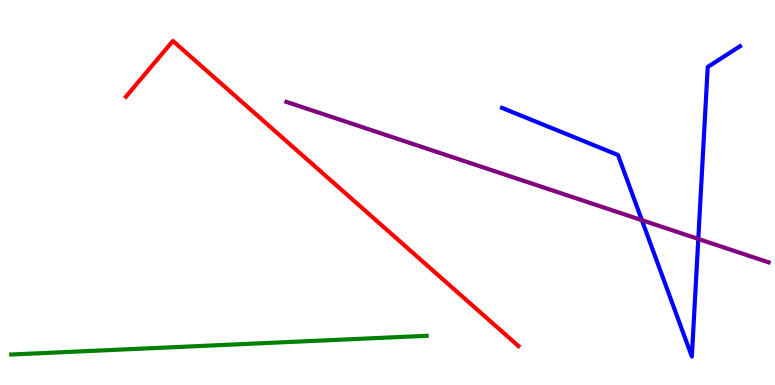[{'lines': ['blue', 'red'], 'intersections': []}, {'lines': ['green', 'red'], 'intersections': []}, {'lines': ['purple', 'red'], 'intersections': []}, {'lines': ['blue', 'green'], 'intersections': []}, {'lines': ['blue', 'purple'], 'intersections': [{'x': 8.28, 'y': 4.28}, {'x': 9.01, 'y': 3.79}]}, {'lines': ['green', 'purple'], 'intersections': []}]